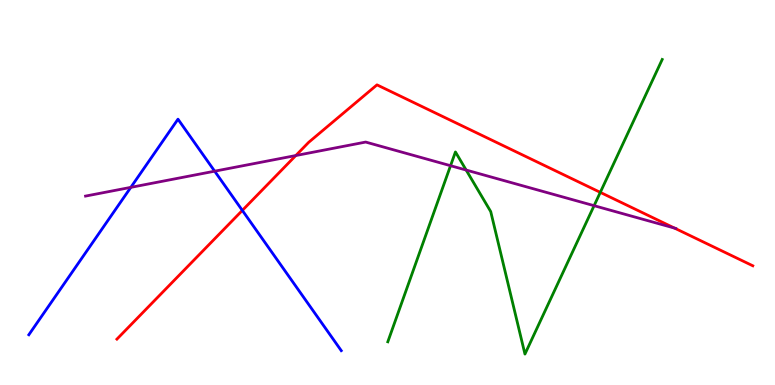[{'lines': ['blue', 'red'], 'intersections': [{'x': 3.13, 'y': 4.53}]}, {'lines': ['green', 'red'], 'intersections': [{'x': 7.75, 'y': 5.0}]}, {'lines': ['purple', 'red'], 'intersections': [{'x': 3.82, 'y': 5.96}, {'x': 8.7, 'y': 4.08}]}, {'lines': ['blue', 'green'], 'intersections': []}, {'lines': ['blue', 'purple'], 'intersections': [{'x': 1.69, 'y': 5.13}, {'x': 2.77, 'y': 5.55}]}, {'lines': ['green', 'purple'], 'intersections': [{'x': 5.81, 'y': 5.7}, {'x': 6.01, 'y': 5.58}, {'x': 7.67, 'y': 4.66}]}]